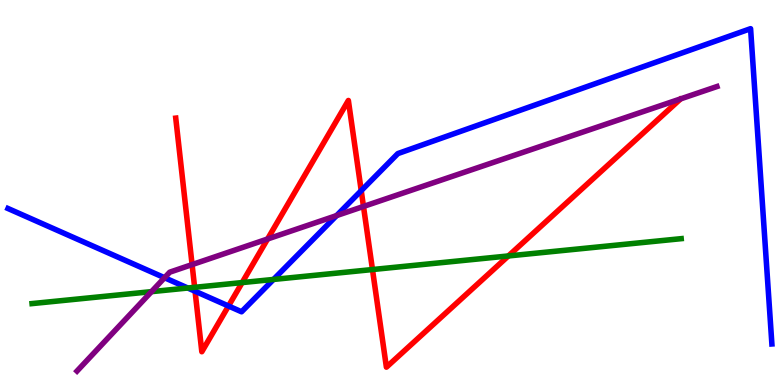[{'lines': ['blue', 'red'], 'intersections': [{'x': 2.52, 'y': 2.44}, {'x': 2.95, 'y': 2.05}, {'x': 4.66, 'y': 5.05}]}, {'lines': ['green', 'red'], 'intersections': [{'x': 2.51, 'y': 2.54}, {'x': 3.12, 'y': 2.66}, {'x': 4.81, 'y': 3.0}, {'x': 6.56, 'y': 3.35}]}, {'lines': ['purple', 'red'], 'intersections': [{'x': 2.48, 'y': 3.13}, {'x': 3.45, 'y': 3.79}, {'x': 4.69, 'y': 4.64}]}, {'lines': ['blue', 'green'], 'intersections': [{'x': 2.42, 'y': 2.52}, {'x': 3.53, 'y': 2.74}]}, {'lines': ['blue', 'purple'], 'intersections': [{'x': 2.12, 'y': 2.79}, {'x': 4.34, 'y': 4.4}]}, {'lines': ['green', 'purple'], 'intersections': [{'x': 1.95, 'y': 2.42}]}]